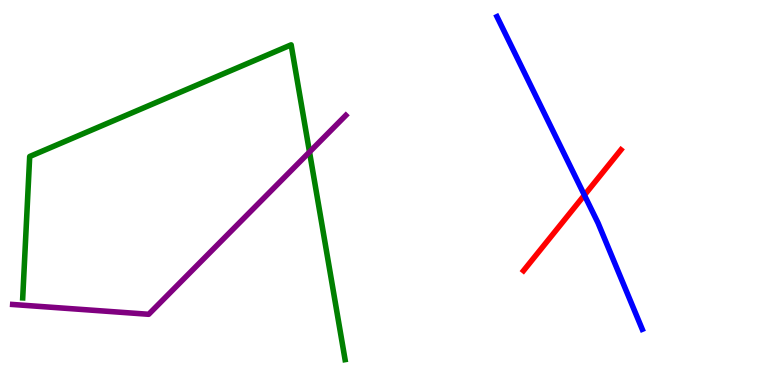[{'lines': ['blue', 'red'], 'intersections': [{'x': 7.54, 'y': 4.93}]}, {'lines': ['green', 'red'], 'intersections': []}, {'lines': ['purple', 'red'], 'intersections': []}, {'lines': ['blue', 'green'], 'intersections': []}, {'lines': ['blue', 'purple'], 'intersections': []}, {'lines': ['green', 'purple'], 'intersections': [{'x': 3.99, 'y': 6.05}]}]